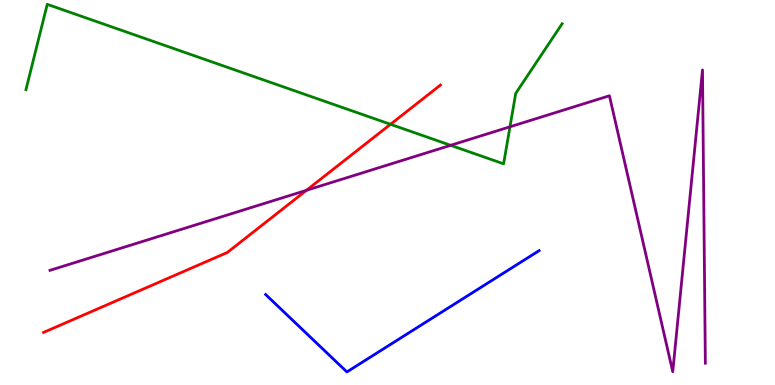[{'lines': ['blue', 'red'], 'intersections': []}, {'lines': ['green', 'red'], 'intersections': [{'x': 5.04, 'y': 6.77}]}, {'lines': ['purple', 'red'], 'intersections': [{'x': 3.95, 'y': 5.06}]}, {'lines': ['blue', 'green'], 'intersections': []}, {'lines': ['blue', 'purple'], 'intersections': []}, {'lines': ['green', 'purple'], 'intersections': [{'x': 5.81, 'y': 6.23}, {'x': 6.58, 'y': 6.71}]}]